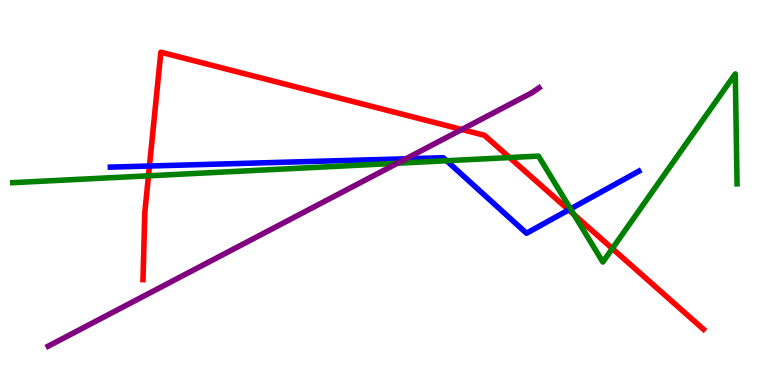[{'lines': ['blue', 'red'], 'intersections': [{'x': 1.93, 'y': 5.69}, {'x': 7.34, 'y': 4.55}]}, {'lines': ['green', 'red'], 'intersections': [{'x': 1.92, 'y': 5.43}, {'x': 6.58, 'y': 5.91}, {'x': 7.41, 'y': 4.42}, {'x': 7.9, 'y': 3.54}]}, {'lines': ['purple', 'red'], 'intersections': [{'x': 5.96, 'y': 6.64}]}, {'lines': ['blue', 'green'], 'intersections': [{'x': 5.76, 'y': 5.82}, {'x': 7.36, 'y': 4.57}]}, {'lines': ['blue', 'purple'], 'intersections': [{'x': 5.24, 'y': 5.88}]}, {'lines': ['green', 'purple'], 'intersections': [{'x': 5.13, 'y': 5.76}]}]